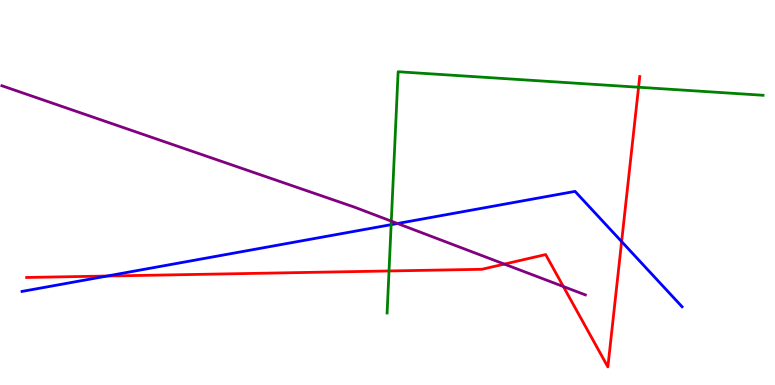[{'lines': ['blue', 'red'], 'intersections': [{'x': 1.38, 'y': 2.83}, {'x': 8.02, 'y': 3.73}]}, {'lines': ['green', 'red'], 'intersections': [{'x': 5.02, 'y': 2.96}, {'x': 8.24, 'y': 7.73}]}, {'lines': ['purple', 'red'], 'intersections': [{'x': 6.51, 'y': 3.14}, {'x': 7.27, 'y': 2.56}]}, {'lines': ['blue', 'green'], 'intersections': [{'x': 5.05, 'y': 4.16}]}, {'lines': ['blue', 'purple'], 'intersections': [{'x': 5.13, 'y': 4.19}]}, {'lines': ['green', 'purple'], 'intersections': [{'x': 5.05, 'y': 4.26}]}]